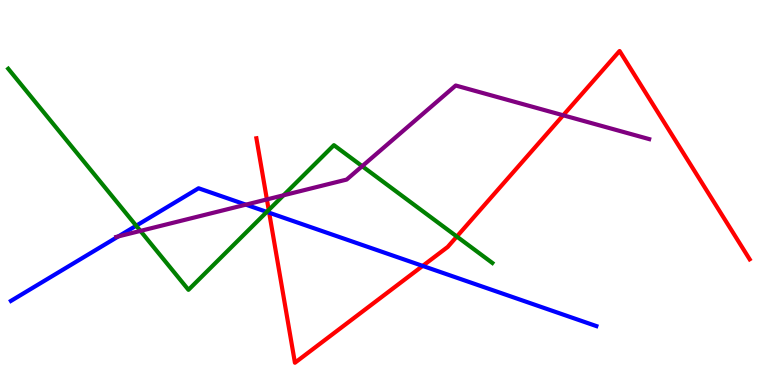[{'lines': ['blue', 'red'], 'intersections': [{'x': 3.47, 'y': 4.47}, {'x': 5.45, 'y': 3.09}]}, {'lines': ['green', 'red'], 'intersections': [{'x': 3.47, 'y': 4.55}, {'x': 5.89, 'y': 3.86}]}, {'lines': ['purple', 'red'], 'intersections': [{'x': 3.44, 'y': 4.82}, {'x': 7.27, 'y': 7.01}]}, {'lines': ['blue', 'green'], 'intersections': [{'x': 1.76, 'y': 4.14}, {'x': 3.44, 'y': 4.5}]}, {'lines': ['blue', 'purple'], 'intersections': [{'x': 1.53, 'y': 3.86}, {'x': 3.17, 'y': 4.68}]}, {'lines': ['green', 'purple'], 'intersections': [{'x': 1.81, 'y': 4.0}, {'x': 3.66, 'y': 4.93}, {'x': 4.67, 'y': 5.68}]}]